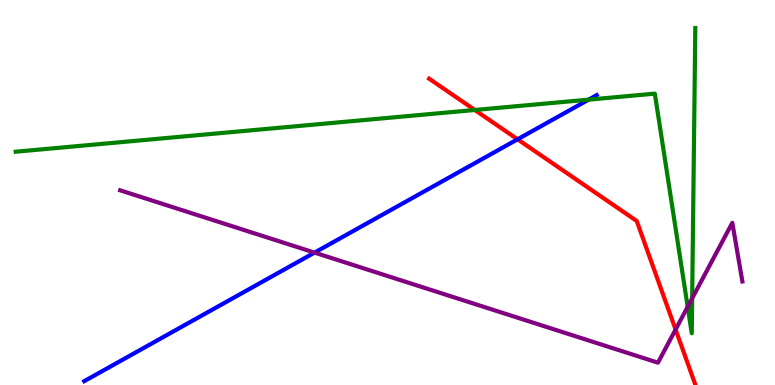[{'lines': ['blue', 'red'], 'intersections': [{'x': 6.68, 'y': 6.38}]}, {'lines': ['green', 'red'], 'intersections': [{'x': 6.13, 'y': 7.14}]}, {'lines': ['purple', 'red'], 'intersections': [{'x': 8.72, 'y': 1.44}]}, {'lines': ['blue', 'green'], 'intersections': [{'x': 7.59, 'y': 7.41}]}, {'lines': ['blue', 'purple'], 'intersections': [{'x': 4.06, 'y': 3.44}]}, {'lines': ['green', 'purple'], 'intersections': [{'x': 8.87, 'y': 2.03}, {'x': 8.93, 'y': 2.25}]}]